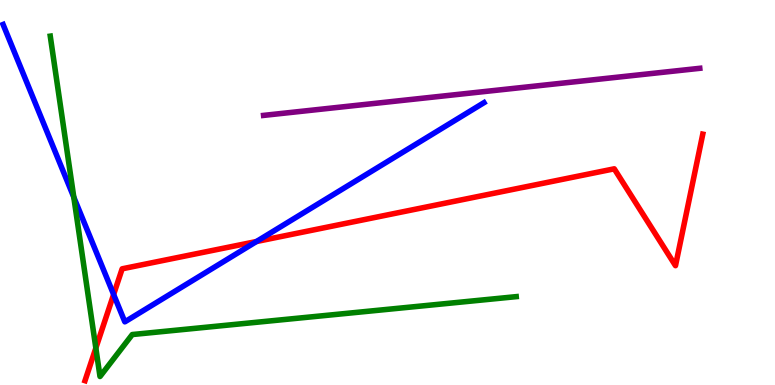[{'lines': ['blue', 'red'], 'intersections': [{'x': 1.47, 'y': 2.35}, {'x': 3.31, 'y': 3.73}]}, {'lines': ['green', 'red'], 'intersections': [{'x': 1.24, 'y': 0.96}]}, {'lines': ['purple', 'red'], 'intersections': []}, {'lines': ['blue', 'green'], 'intersections': [{'x': 0.952, 'y': 4.88}]}, {'lines': ['blue', 'purple'], 'intersections': []}, {'lines': ['green', 'purple'], 'intersections': []}]